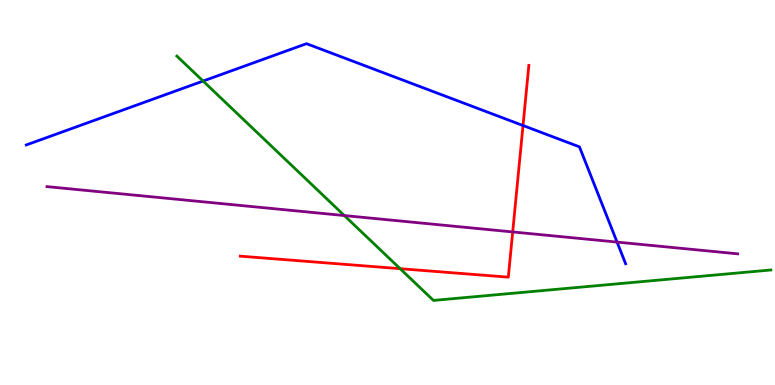[{'lines': ['blue', 'red'], 'intersections': [{'x': 6.75, 'y': 6.74}]}, {'lines': ['green', 'red'], 'intersections': [{'x': 5.16, 'y': 3.02}]}, {'lines': ['purple', 'red'], 'intersections': [{'x': 6.62, 'y': 3.98}]}, {'lines': ['blue', 'green'], 'intersections': [{'x': 2.62, 'y': 7.89}]}, {'lines': ['blue', 'purple'], 'intersections': [{'x': 7.96, 'y': 3.71}]}, {'lines': ['green', 'purple'], 'intersections': [{'x': 4.44, 'y': 4.4}]}]